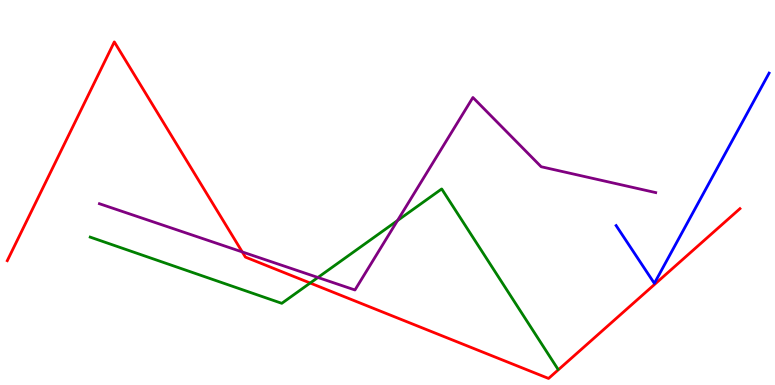[{'lines': ['blue', 'red'], 'intersections': []}, {'lines': ['green', 'red'], 'intersections': [{'x': 4.0, 'y': 2.65}]}, {'lines': ['purple', 'red'], 'intersections': [{'x': 3.13, 'y': 3.46}]}, {'lines': ['blue', 'green'], 'intersections': []}, {'lines': ['blue', 'purple'], 'intersections': []}, {'lines': ['green', 'purple'], 'intersections': [{'x': 4.1, 'y': 2.79}, {'x': 5.13, 'y': 4.27}]}]